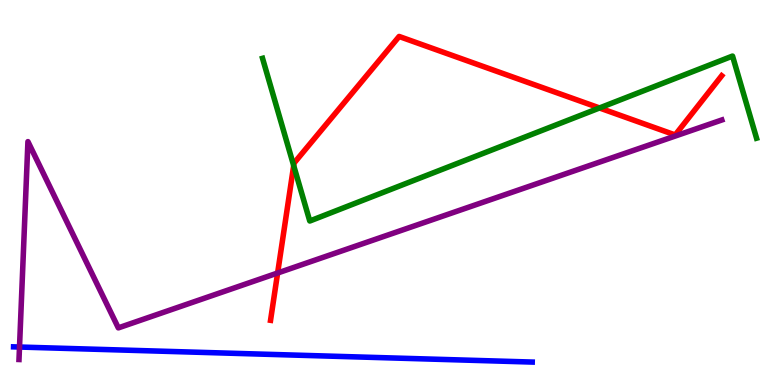[{'lines': ['blue', 'red'], 'intersections': []}, {'lines': ['green', 'red'], 'intersections': [{'x': 3.79, 'y': 5.7}, {'x': 7.74, 'y': 7.2}]}, {'lines': ['purple', 'red'], 'intersections': [{'x': 3.58, 'y': 2.91}]}, {'lines': ['blue', 'green'], 'intersections': []}, {'lines': ['blue', 'purple'], 'intersections': [{'x': 0.252, 'y': 0.986}]}, {'lines': ['green', 'purple'], 'intersections': []}]